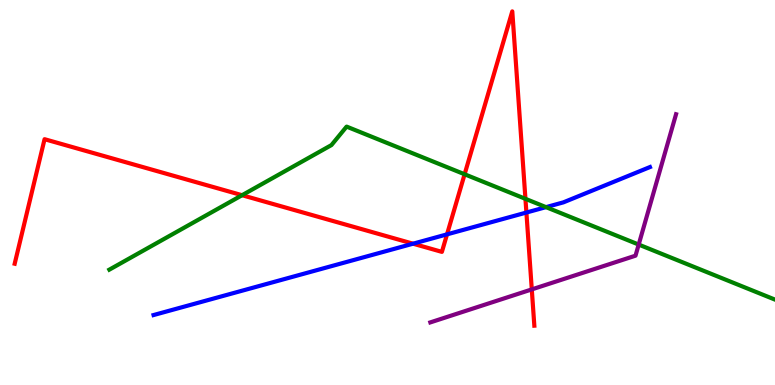[{'lines': ['blue', 'red'], 'intersections': [{'x': 5.33, 'y': 3.67}, {'x': 5.77, 'y': 3.91}, {'x': 6.79, 'y': 4.48}]}, {'lines': ['green', 'red'], 'intersections': [{'x': 3.12, 'y': 4.93}, {'x': 5.99, 'y': 5.47}, {'x': 6.78, 'y': 4.84}]}, {'lines': ['purple', 'red'], 'intersections': [{'x': 6.86, 'y': 2.48}]}, {'lines': ['blue', 'green'], 'intersections': [{'x': 7.05, 'y': 4.62}]}, {'lines': ['blue', 'purple'], 'intersections': []}, {'lines': ['green', 'purple'], 'intersections': [{'x': 8.24, 'y': 3.65}]}]